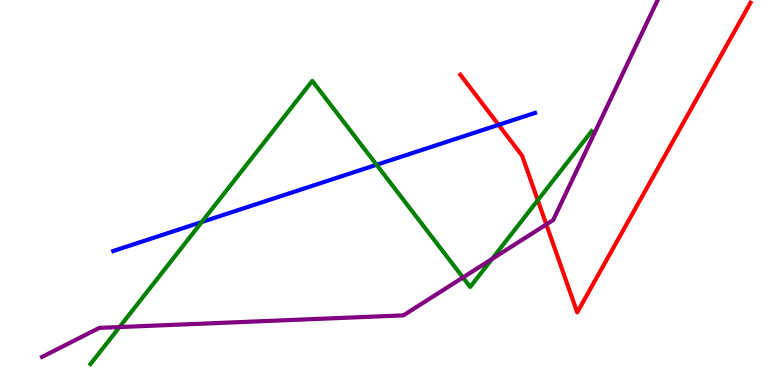[{'lines': ['blue', 'red'], 'intersections': [{'x': 6.43, 'y': 6.76}]}, {'lines': ['green', 'red'], 'intersections': [{'x': 6.94, 'y': 4.8}]}, {'lines': ['purple', 'red'], 'intersections': [{'x': 7.05, 'y': 4.17}]}, {'lines': ['blue', 'green'], 'intersections': [{'x': 2.6, 'y': 4.23}, {'x': 4.86, 'y': 5.72}]}, {'lines': ['blue', 'purple'], 'intersections': []}, {'lines': ['green', 'purple'], 'intersections': [{'x': 1.54, 'y': 1.5}, {'x': 5.97, 'y': 2.79}, {'x': 6.35, 'y': 3.27}]}]